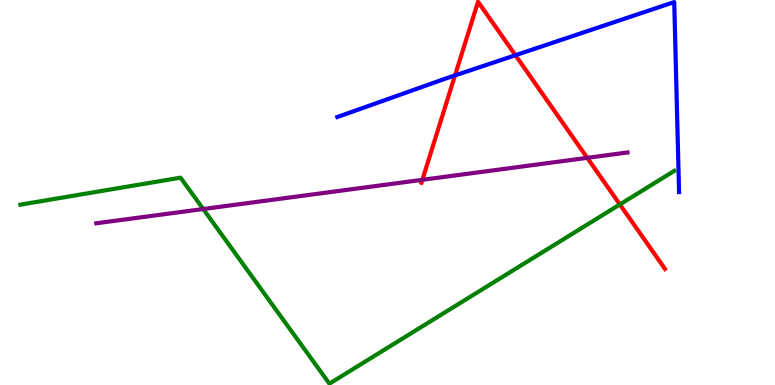[{'lines': ['blue', 'red'], 'intersections': [{'x': 5.87, 'y': 8.04}, {'x': 6.65, 'y': 8.57}]}, {'lines': ['green', 'red'], 'intersections': [{'x': 8.0, 'y': 4.69}]}, {'lines': ['purple', 'red'], 'intersections': [{'x': 5.45, 'y': 5.33}, {'x': 7.58, 'y': 5.9}]}, {'lines': ['blue', 'green'], 'intersections': []}, {'lines': ['blue', 'purple'], 'intersections': []}, {'lines': ['green', 'purple'], 'intersections': [{'x': 2.62, 'y': 4.57}]}]